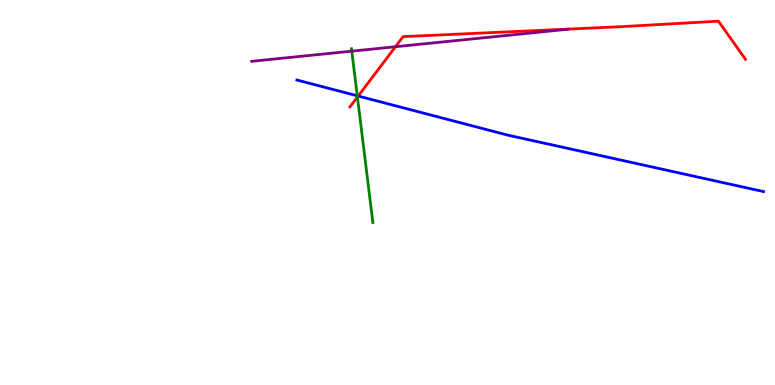[{'lines': ['blue', 'red'], 'intersections': [{'x': 4.62, 'y': 7.51}]}, {'lines': ['green', 'red'], 'intersections': [{'x': 4.61, 'y': 7.48}]}, {'lines': ['purple', 'red'], 'intersections': [{'x': 5.1, 'y': 8.79}]}, {'lines': ['blue', 'green'], 'intersections': [{'x': 4.61, 'y': 7.51}]}, {'lines': ['blue', 'purple'], 'intersections': []}, {'lines': ['green', 'purple'], 'intersections': [{'x': 4.54, 'y': 8.67}]}]